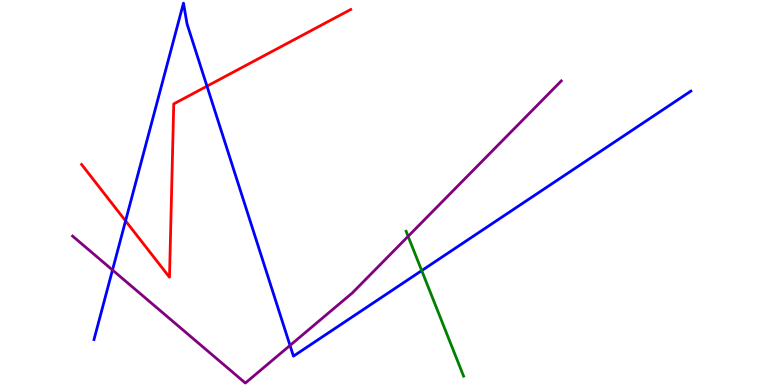[{'lines': ['blue', 'red'], 'intersections': [{'x': 1.62, 'y': 4.26}, {'x': 2.67, 'y': 7.76}]}, {'lines': ['green', 'red'], 'intersections': []}, {'lines': ['purple', 'red'], 'intersections': []}, {'lines': ['blue', 'green'], 'intersections': [{'x': 5.44, 'y': 2.97}]}, {'lines': ['blue', 'purple'], 'intersections': [{'x': 1.45, 'y': 2.99}, {'x': 3.74, 'y': 1.03}]}, {'lines': ['green', 'purple'], 'intersections': [{'x': 5.27, 'y': 3.86}]}]